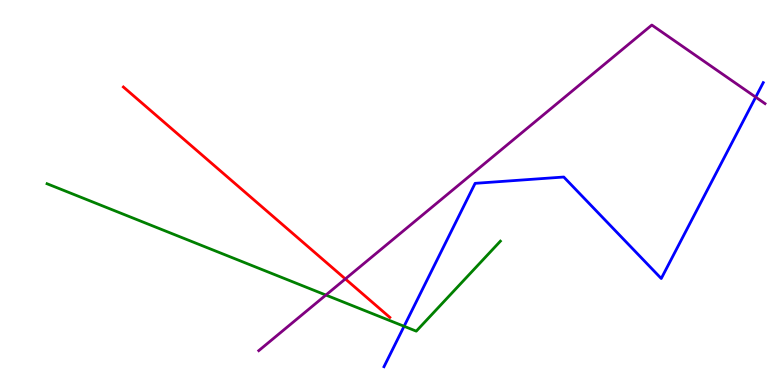[{'lines': ['blue', 'red'], 'intersections': []}, {'lines': ['green', 'red'], 'intersections': []}, {'lines': ['purple', 'red'], 'intersections': [{'x': 4.46, 'y': 2.76}]}, {'lines': ['blue', 'green'], 'intersections': [{'x': 5.21, 'y': 1.53}]}, {'lines': ['blue', 'purple'], 'intersections': [{'x': 9.75, 'y': 7.48}]}, {'lines': ['green', 'purple'], 'intersections': [{'x': 4.2, 'y': 2.34}]}]